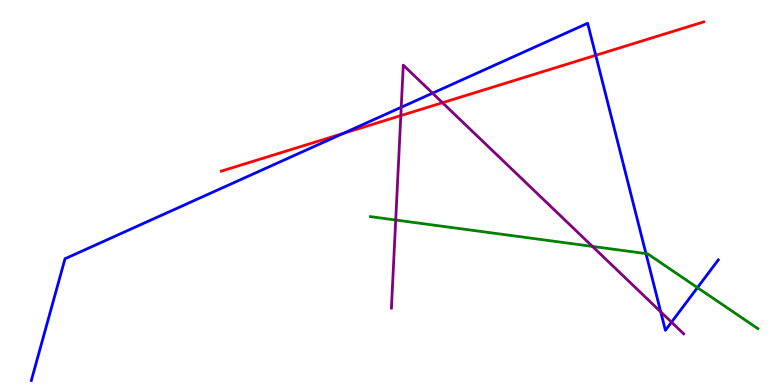[{'lines': ['blue', 'red'], 'intersections': [{'x': 4.43, 'y': 6.53}, {'x': 7.69, 'y': 8.56}]}, {'lines': ['green', 'red'], 'intersections': []}, {'lines': ['purple', 'red'], 'intersections': [{'x': 5.17, 'y': 7.0}, {'x': 5.71, 'y': 7.33}]}, {'lines': ['blue', 'green'], 'intersections': [{'x': 8.34, 'y': 3.41}, {'x': 9.0, 'y': 2.53}]}, {'lines': ['blue', 'purple'], 'intersections': [{'x': 5.18, 'y': 7.21}, {'x': 5.58, 'y': 7.58}, {'x': 8.53, 'y': 1.9}, {'x': 8.66, 'y': 1.63}]}, {'lines': ['green', 'purple'], 'intersections': [{'x': 5.11, 'y': 4.29}, {'x': 7.64, 'y': 3.6}]}]